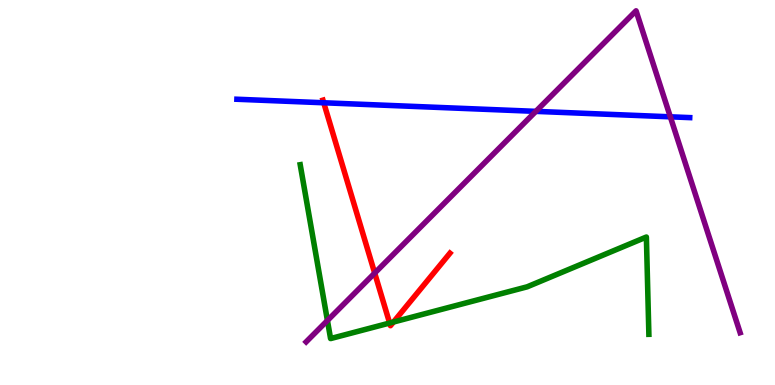[{'lines': ['blue', 'red'], 'intersections': [{'x': 4.18, 'y': 7.33}]}, {'lines': ['green', 'red'], 'intersections': [{'x': 5.03, 'y': 1.61}, {'x': 5.08, 'y': 1.64}]}, {'lines': ['purple', 'red'], 'intersections': [{'x': 4.83, 'y': 2.91}]}, {'lines': ['blue', 'green'], 'intersections': []}, {'lines': ['blue', 'purple'], 'intersections': [{'x': 6.91, 'y': 7.11}, {'x': 8.65, 'y': 6.97}]}, {'lines': ['green', 'purple'], 'intersections': [{'x': 4.22, 'y': 1.67}]}]